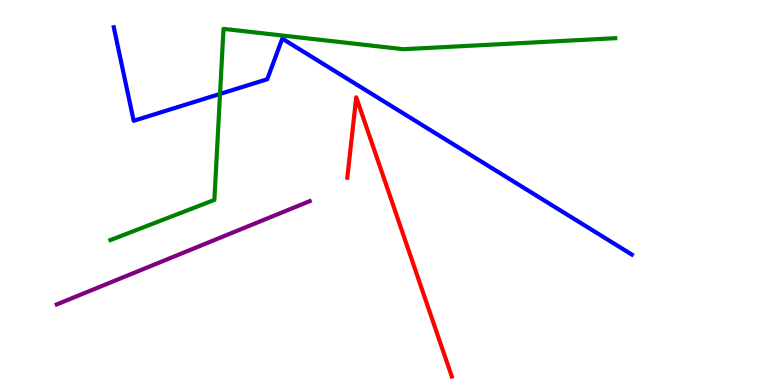[{'lines': ['blue', 'red'], 'intersections': []}, {'lines': ['green', 'red'], 'intersections': []}, {'lines': ['purple', 'red'], 'intersections': []}, {'lines': ['blue', 'green'], 'intersections': [{'x': 2.84, 'y': 7.56}]}, {'lines': ['blue', 'purple'], 'intersections': []}, {'lines': ['green', 'purple'], 'intersections': []}]